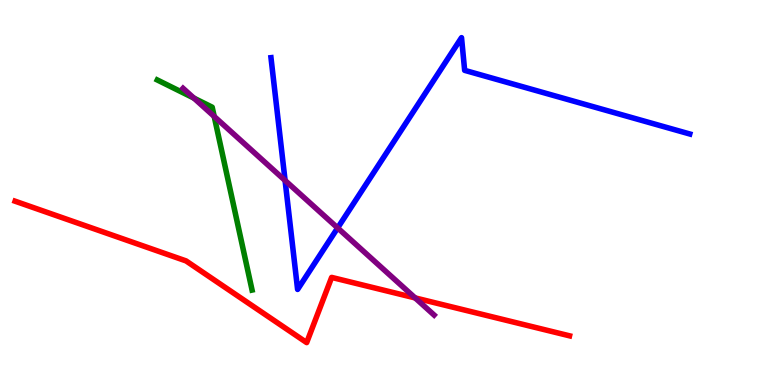[{'lines': ['blue', 'red'], 'intersections': []}, {'lines': ['green', 'red'], 'intersections': []}, {'lines': ['purple', 'red'], 'intersections': [{'x': 5.36, 'y': 2.26}]}, {'lines': ['blue', 'green'], 'intersections': []}, {'lines': ['blue', 'purple'], 'intersections': [{'x': 3.68, 'y': 5.31}, {'x': 4.36, 'y': 4.08}]}, {'lines': ['green', 'purple'], 'intersections': [{'x': 2.5, 'y': 7.45}, {'x': 2.76, 'y': 6.98}]}]